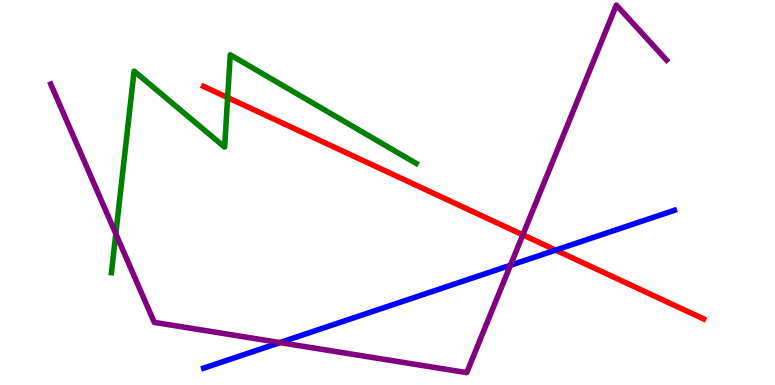[{'lines': ['blue', 'red'], 'intersections': [{'x': 7.17, 'y': 3.5}]}, {'lines': ['green', 'red'], 'intersections': [{'x': 2.94, 'y': 7.47}]}, {'lines': ['purple', 'red'], 'intersections': [{'x': 6.75, 'y': 3.9}]}, {'lines': ['blue', 'green'], 'intersections': []}, {'lines': ['blue', 'purple'], 'intersections': [{'x': 3.61, 'y': 1.1}, {'x': 6.59, 'y': 3.11}]}, {'lines': ['green', 'purple'], 'intersections': [{'x': 1.49, 'y': 3.93}]}]